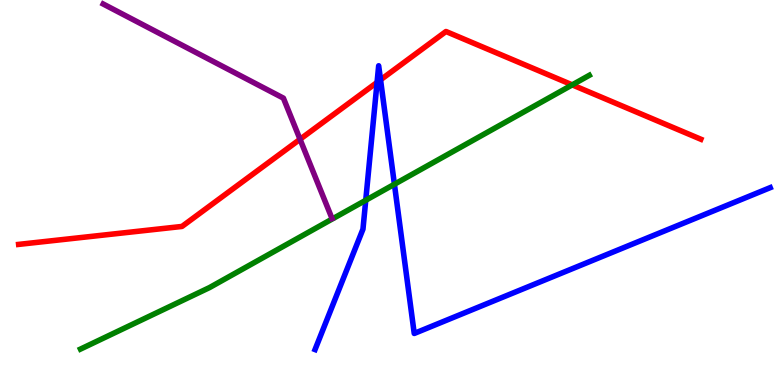[{'lines': ['blue', 'red'], 'intersections': [{'x': 4.87, 'y': 7.86}, {'x': 4.91, 'y': 7.93}]}, {'lines': ['green', 'red'], 'intersections': [{'x': 7.38, 'y': 7.8}]}, {'lines': ['purple', 'red'], 'intersections': [{'x': 3.87, 'y': 6.38}]}, {'lines': ['blue', 'green'], 'intersections': [{'x': 4.72, 'y': 4.8}, {'x': 5.09, 'y': 5.21}]}, {'lines': ['blue', 'purple'], 'intersections': []}, {'lines': ['green', 'purple'], 'intersections': []}]